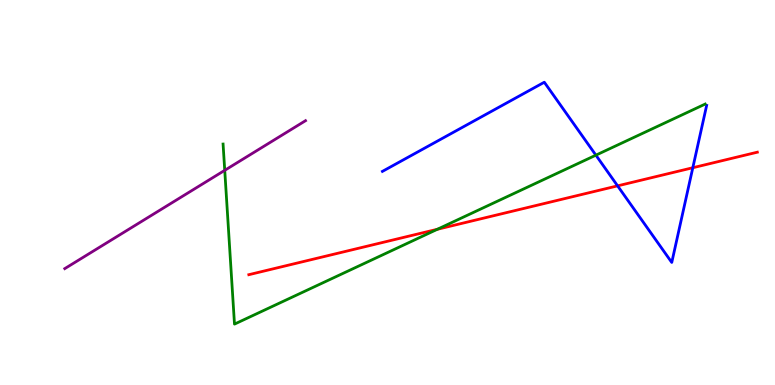[{'lines': ['blue', 'red'], 'intersections': [{'x': 7.97, 'y': 5.17}, {'x': 8.94, 'y': 5.64}]}, {'lines': ['green', 'red'], 'intersections': [{'x': 5.64, 'y': 4.04}]}, {'lines': ['purple', 'red'], 'intersections': []}, {'lines': ['blue', 'green'], 'intersections': [{'x': 7.69, 'y': 5.97}]}, {'lines': ['blue', 'purple'], 'intersections': []}, {'lines': ['green', 'purple'], 'intersections': [{'x': 2.9, 'y': 5.58}]}]